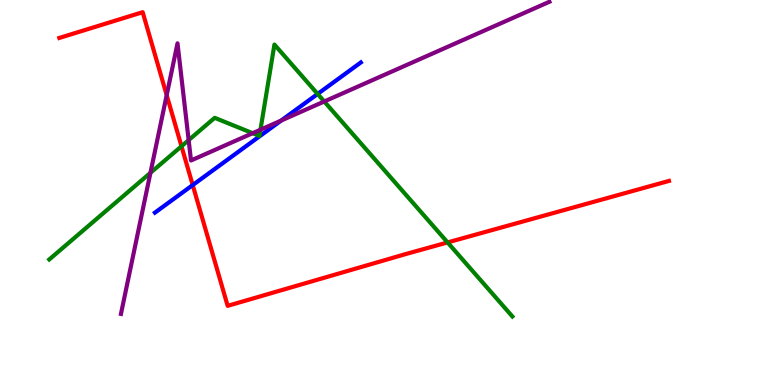[{'lines': ['blue', 'red'], 'intersections': [{'x': 2.49, 'y': 5.19}]}, {'lines': ['green', 'red'], 'intersections': [{'x': 2.34, 'y': 6.2}, {'x': 5.78, 'y': 3.7}]}, {'lines': ['purple', 'red'], 'intersections': [{'x': 2.15, 'y': 7.53}]}, {'lines': ['blue', 'green'], 'intersections': [{'x': 4.1, 'y': 7.56}]}, {'lines': ['blue', 'purple'], 'intersections': [{'x': 3.63, 'y': 6.87}]}, {'lines': ['green', 'purple'], 'intersections': [{'x': 1.94, 'y': 5.51}, {'x': 2.43, 'y': 6.36}, {'x': 3.26, 'y': 6.54}, {'x': 3.36, 'y': 6.63}, {'x': 4.18, 'y': 7.36}]}]